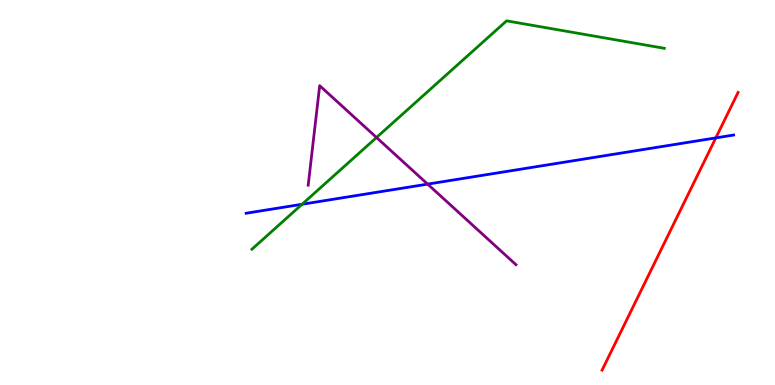[{'lines': ['blue', 'red'], 'intersections': [{'x': 9.24, 'y': 6.42}]}, {'lines': ['green', 'red'], 'intersections': []}, {'lines': ['purple', 'red'], 'intersections': []}, {'lines': ['blue', 'green'], 'intersections': [{'x': 3.9, 'y': 4.69}]}, {'lines': ['blue', 'purple'], 'intersections': [{'x': 5.52, 'y': 5.22}]}, {'lines': ['green', 'purple'], 'intersections': [{'x': 4.86, 'y': 6.43}]}]